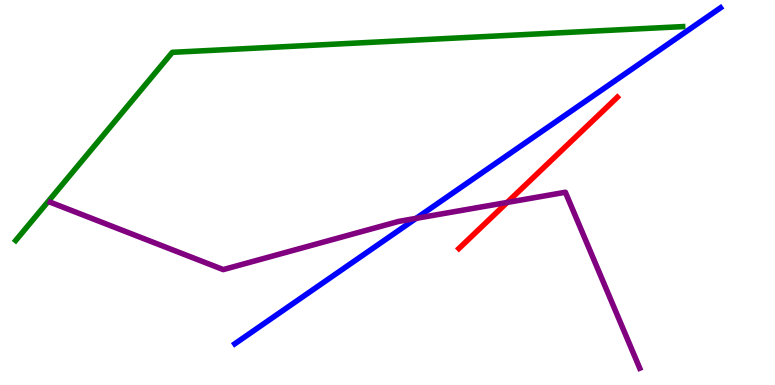[{'lines': ['blue', 'red'], 'intersections': []}, {'lines': ['green', 'red'], 'intersections': []}, {'lines': ['purple', 'red'], 'intersections': [{'x': 6.54, 'y': 4.74}]}, {'lines': ['blue', 'green'], 'intersections': []}, {'lines': ['blue', 'purple'], 'intersections': [{'x': 5.37, 'y': 4.33}]}, {'lines': ['green', 'purple'], 'intersections': []}]